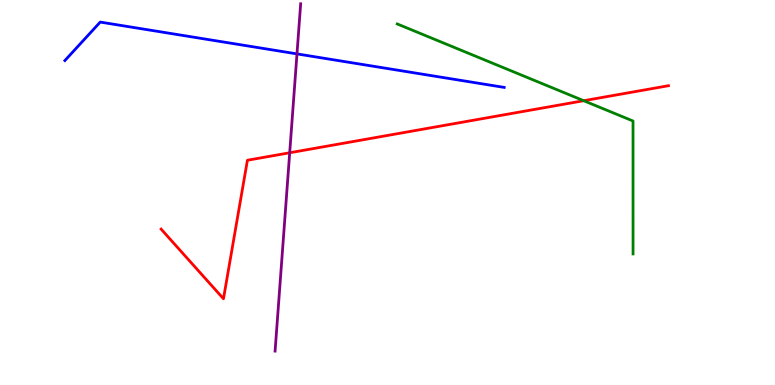[{'lines': ['blue', 'red'], 'intersections': []}, {'lines': ['green', 'red'], 'intersections': [{'x': 7.53, 'y': 7.38}]}, {'lines': ['purple', 'red'], 'intersections': [{'x': 3.74, 'y': 6.03}]}, {'lines': ['blue', 'green'], 'intersections': []}, {'lines': ['blue', 'purple'], 'intersections': [{'x': 3.83, 'y': 8.6}]}, {'lines': ['green', 'purple'], 'intersections': []}]